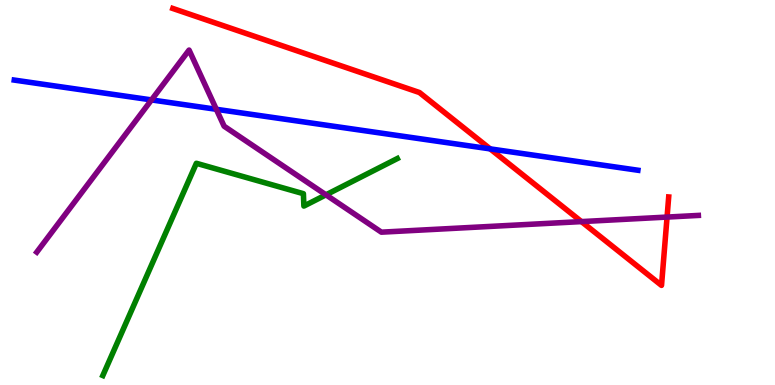[{'lines': ['blue', 'red'], 'intersections': [{'x': 6.32, 'y': 6.13}]}, {'lines': ['green', 'red'], 'intersections': []}, {'lines': ['purple', 'red'], 'intersections': [{'x': 7.5, 'y': 4.24}, {'x': 8.61, 'y': 4.36}]}, {'lines': ['blue', 'green'], 'intersections': []}, {'lines': ['blue', 'purple'], 'intersections': [{'x': 1.95, 'y': 7.4}, {'x': 2.79, 'y': 7.16}]}, {'lines': ['green', 'purple'], 'intersections': [{'x': 4.21, 'y': 4.94}]}]